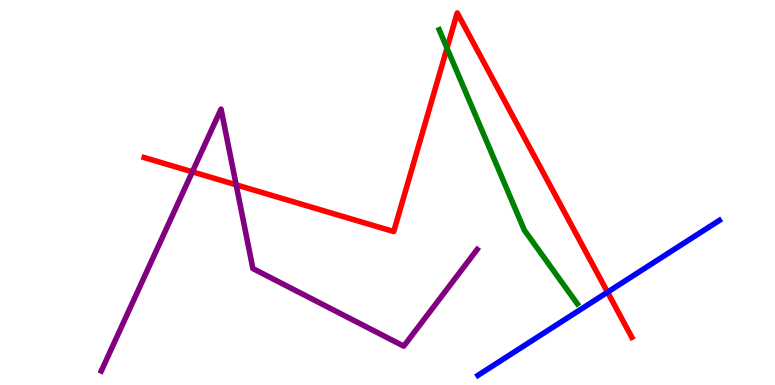[{'lines': ['blue', 'red'], 'intersections': [{'x': 7.84, 'y': 2.41}]}, {'lines': ['green', 'red'], 'intersections': [{'x': 5.77, 'y': 8.75}]}, {'lines': ['purple', 'red'], 'intersections': [{'x': 2.48, 'y': 5.54}, {'x': 3.05, 'y': 5.2}]}, {'lines': ['blue', 'green'], 'intersections': []}, {'lines': ['blue', 'purple'], 'intersections': []}, {'lines': ['green', 'purple'], 'intersections': []}]